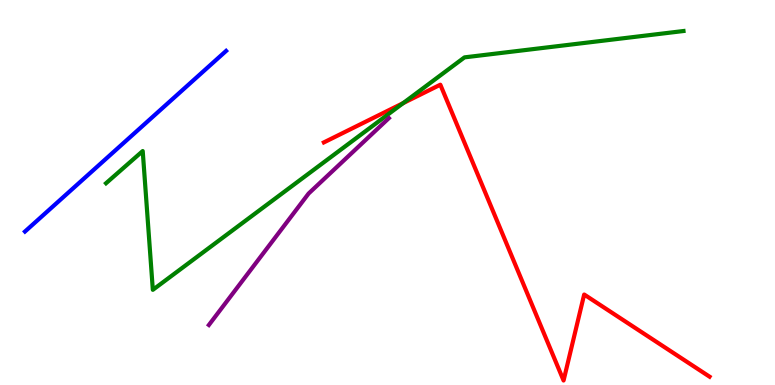[{'lines': ['blue', 'red'], 'intersections': []}, {'lines': ['green', 'red'], 'intersections': [{'x': 5.2, 'y': 7.32}]}, {'lines': ['purple', 'red'], 'intersections': []}, {'lines': ['blue', 'green'], 'intersections': []}, {'lines': ['blue', 'purple'], 'intersections': []}, {'lines': ['green', 'purple'], 'intersections': []}]